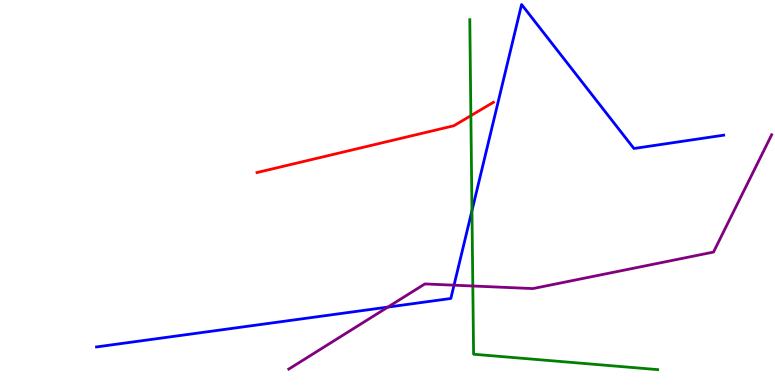[{'lines': ['blue', 'red'], 'intersections': []}, {'lines': ['green', 'red'], 'intersections': [{'x': 6.08, 'y': 7.0}]}, {'lines': ['purple', 'red'], 'intersections': []}, {'lines': ['blue', 'green'], 'intersections': [{'x': 6.09, 'y': 4.53}]}, {'lines': ['blue', 'purple'], 'intersections': [{'x': 5.0, 'y': 2.02}, {'x': 5.86, 'y': 2.59}]}, {'lines': ['green', 'purple'], 'intersections': [{'x': 6.1, 'y': 2.57}]}]